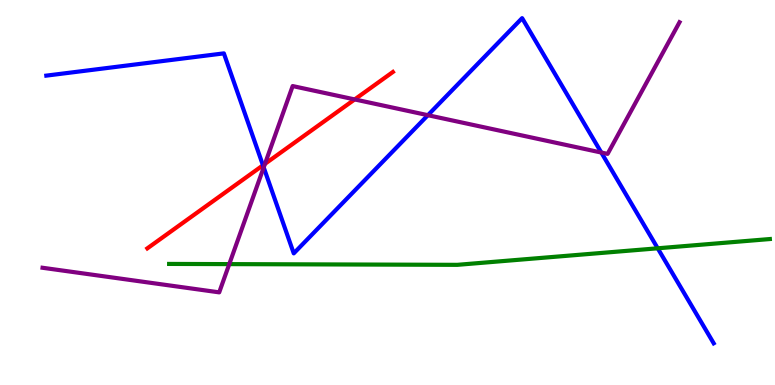[{'lines': ['blue', 'red'], 'intersections': [{'x': 3.39, 'y': 5.71}]}, {'lines': ['green', 'red'], 'intersections': []}, {'lines': ['purple', 'red'], 'intersections': [{'x': 3.42, 'y': 5.74}, {'x': 4.58, 'y': 7.42}]}, {'lines': ['blue', 'green'], 'intersections': [{'x': 8.49, 'y': 3.55}]}, {'lines': ['blue', 'purple'], 'intersections': [{'x': 3.4, 'y': 5.65}, {'x': 5.52, 'y': 7.01}, {'x': 7.76, 'y': 6.04}]}, {'lines': ['green', 'purple'], 'intersections': [{'x': 2.96, 'y': 3.14}]}]